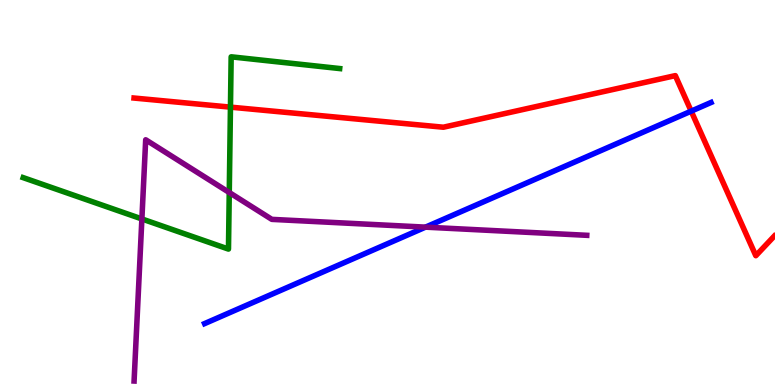[{'lines': ['blue', 'red'], 'intersections': [{'x': 8.92, 'y': 7.11}]}, {'lines': ['green', 'red'], 'intersections': [{'x': 2.97, 'y': 7.22}]}, {'lines': ['purple', 'red'], 'intersections': []}, {'lines': ['blue', 'green'], 'intersections': []}, {'lines': ['blue', 'purple'], 'intersections': [{'x': 5.49, 'y': 4.1}]}, {'lines': ['green', 'purple'], 'intersections': [{'x': 1.83, 'y': 4.31}, {'x': 2.96, 'y': 5.0}]}]